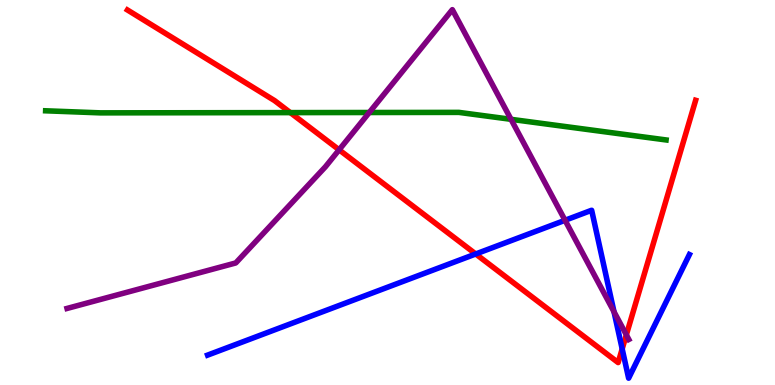[{'lines': ['blue', 'red'], 'intersections': [{'x': 6.14, 'y': 3.4}, {'x': 8.03, 'y': 0.937}]}, {'lines': ['green', 'red'], 'intersections': [{'x': 3.75, 'y': 7.08}]}, {'lines': ['purple', 'red'], 'intersections': [{'x': 4.38, 'y': 6.11}, {'x': 8.08, 'y': 1.3}]}, {'lines': ['blue', 'green'], 'intersections': []}, {'lines': ['blue', 'purple'], 'intersections': [{'x': 7.29, 'y': 4.28}, {'x': 7.92, 'y': 1.9}]}, {'lines': ['green', 'purple'], 'intersections': [{'x': 4.76, 'y': 7.08}, {'x': 6.59, 'y': 6.9}]}]